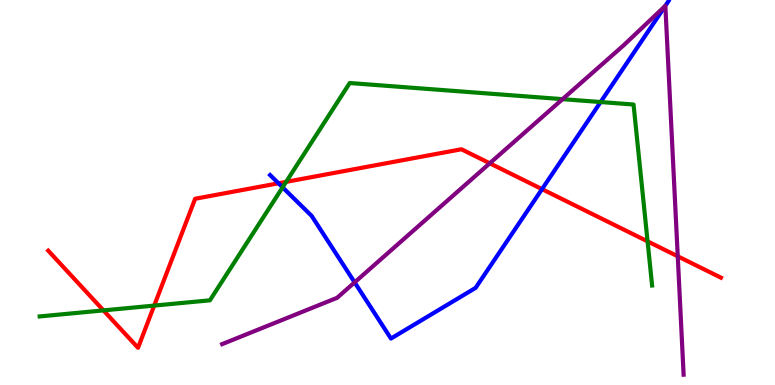[{'lines': ['blue', 'red'], 'intersections': [{'x': 3.59, 'y': 5.24}, {'x': 6.99, 'y': 5.09}]}, {'lines': ['green', 'red'], 'intersections': [{'x': 1.33, 'y': 1.94}, {'x': 1.99, 'y': 2.06}, {'x': 3.69, 'y': 5.28}, {'x': 8.36, 'y': 3.73}]}, {'lines': ['purple', 'red'], 'intersections': [{'x': 6.32, 'y': 5.76}, {'x': 8.75, 'y': 3.34}]}, {'lines': ['blue', 'green'], 'intersections': [{'x': 3.65, 'y': 5.13}, {'x': 7.75, 'y': 7.35}]}, {'lines': ['blue', 'purple'], 'intersections': [{'x': 4.58, 'y': 2.67}, {'x': 8.58, 'y': 9.85}]}, {'lines': ['green', 'purple'], 'intersections': [{'x': 7.26, 'y': 7.42}]}]